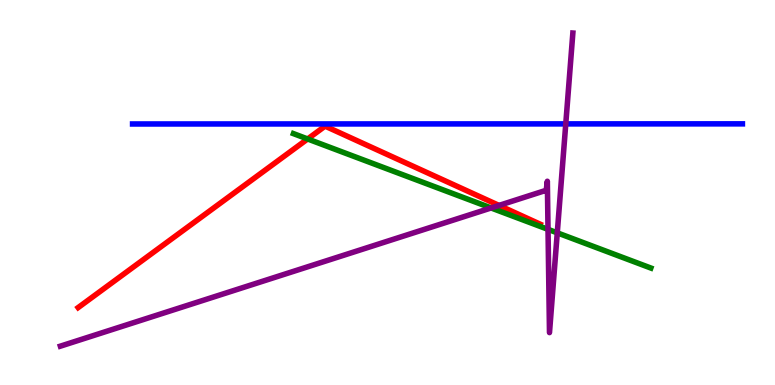[{'lines': ['blue', 'red'], 'intersections': []}, {'lines': ['green', 'red'], 'intersections': [{'x': 3.97, 'y': 6.39}]}, {'lines': ['purple', 'red'], 'intersections': [{'x': 6.44, 'y': 4.66}]}, {'lines': ['blue', 'green'], 'intersections': []}, {'lines': ['blue', 'purple'], 'intersections': [{'x': 7.3, 'y': 6.78}]}, {'lines': ['green', 'purple'], 'intersections': [{'x': 6.34, 'y': 4.6}, {'x': 7.07, 'y': 4.04}, {'x': 7.19, 'y': 3.95}]}]